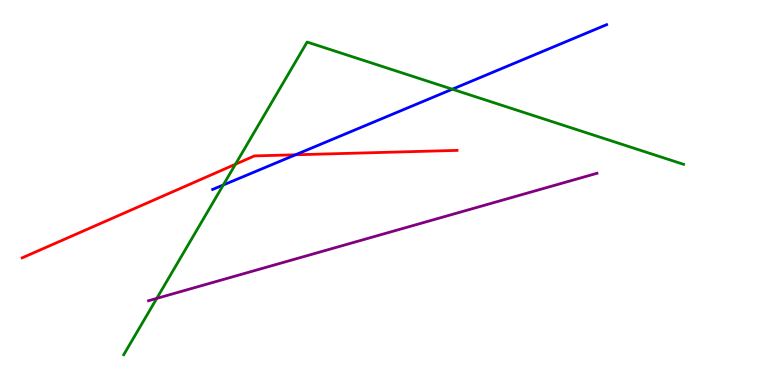[{'lines': ['blue', 'red'], 'intersections': [{'x': 3.81, 'y': 5.98}]}, {'lines': ['green', 'red'], 'intersections': [{'x': 3.04, 'y': 5.73}]}, {'lines': ['purple', 'red'], 'intersections': []}, {'lines': ['blue', 'green'], 'intersections': [{'x': 2.88, 'y': 5.2}, {'x': 5.84, 'y': 7.68}]}, {'lines': ['blue', 'purple'], 'intersections': []}, {'lines': ['green', 'purple'], 'intersections': [{'x': 2.02, 'y': 2.25}]}]